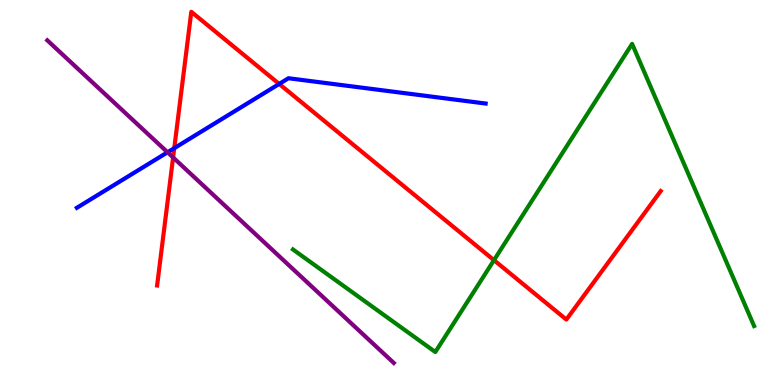[{'lines': ['blue', 'red'], 'intersections': [{'x': 2.25, 'y': 6.15}, {'x': 3.6, 'y': 7.82}]}, {'lines': ['green', 'red'], 'intersections': [{'x': 6.37, 'y': 3.24}]}, {'lines': ['purple', 'red'], 'intersections': [{'x': 2.23, 'y': 5.91}]}, {'lines': ['blue', 'green'], 'intersections': []}, {'lines': ['blue', 'purple'], 'intersections': [{'x': 2.16, 'y': 6.04}]}, {'lines': ['green', 'purple'], 'intersections': []}]